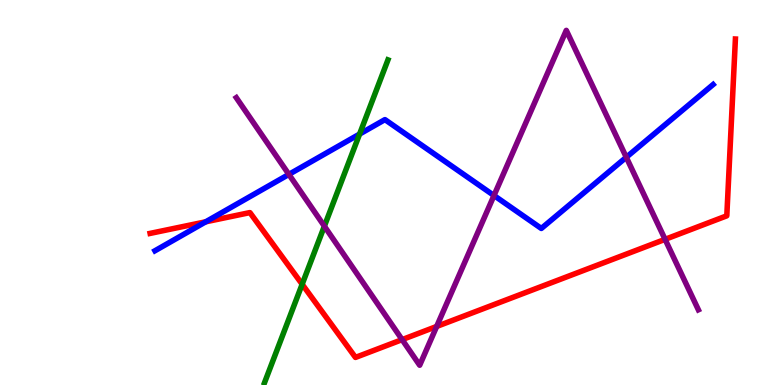[{'lines': ['blue', 'red'], 'intersections': [{'x': 2.65, 'y': 4.24}]}, {'lines': ['green', 'red'], 'intersections': [{'x': 3.9, 'y': 2.62}]}, {'lines': ['purple', 'red'], 'intersections': [{'x': 5.19, 'y': 1.18}, {'x': 5.63, 'y': 1.52}, {'x': 8.58, 'y': 3.78}]}, {'lines': ['blue', 'green'], 'intersections': [{'x': 4.64, 'y': 6.52}]}, {'lines': ['blue', 'purple'], 'intersections': [{'x': 3.73, 'y': 5.47}, {'x': 6.37, 'y': 4.92}, {'x': 8.08, 'y': 5.91}]}, {'lines': ['green', 'purple'], 'intersections': [{'x': 4.19, 'y': 4.13}]}]